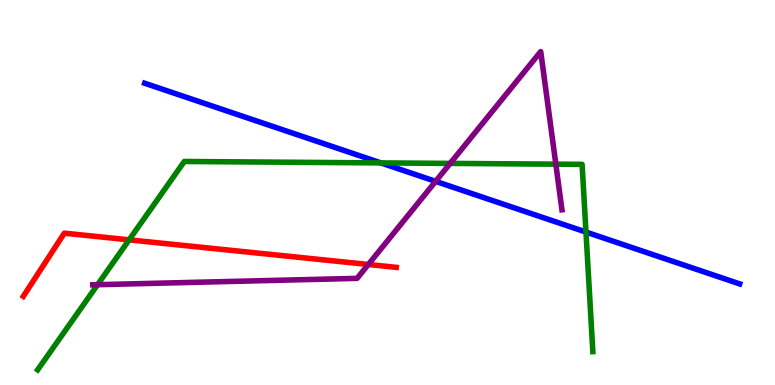[{'lines': ['blue', 'red'], 'intersections': []}, {'lines': ['green', 'red'], 'intersections': [{'x': 1.67, 'y': 3.77}]}, {'lines': ['purple', 'red'], 'intersections': [{'x': 4.75, 'y': 3.13}]}, {'lines': ['blue', 'green'], 'intersections': [{'x': 4.92, 'y': 5.77}, {'x': 7.56, 'y': 3.97}]}, {'lines': ['blue', 'purple'], 'intersections': [{'x': 5.62, 'y': 5.29}]}, {'lines': ['green', 'purple'], 'intersections': [{'x': 1.26, 'y': 2.61}, {'x': 5.81, 'y': 5.76}, {'x': 7.17, 'y': 5.74}]}]